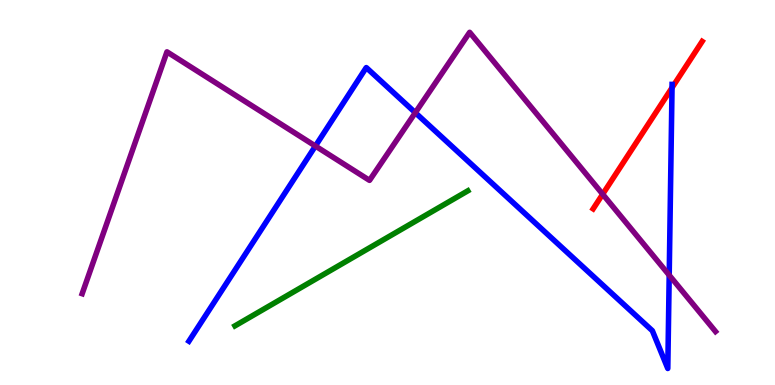[{'lines': ['blue', 'red'], 'intersections': [{'x': 8.67, 'y': 7.72}]}, {'lines': ['green', 'red'], 'intersections': []}, {'lines': ['purple', 'red'], 'intersections': [{'x': 7.78, 'y': 4.96}]}, {'lines': ['blue', 'green'], 'intersections': []}, {'lines': ['blue', 'purple'], 'intersections': [{'x': 4.07, 'y': 6.21}, {'x': 5.36, 'y': 7.07}, {'x': 8.63, 'y': 2.85}]}, {'lines': ['green', 'purple'], 'intersections': []}]